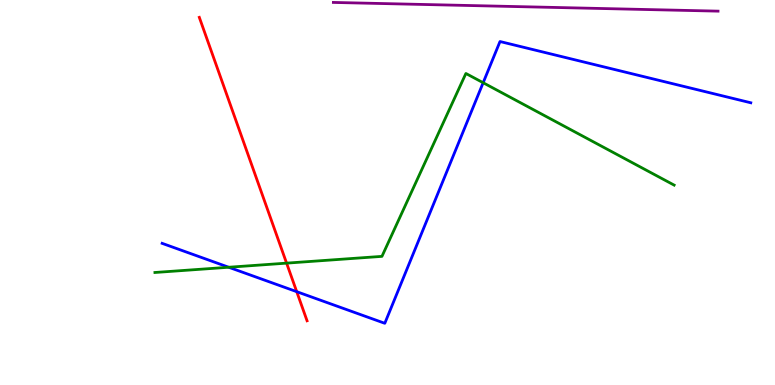[{'lines': ['blue', 'red'], 'intersections': [{'x': 3.83, 'y': 2.42}]}, {'lines': ['green', 'red'], 'intersections': [{'x': 3.7, 'y': 3.17}]}, {'lines': ['purple', 'red'], 'intersections': []}, {'lines': ['blue', 'green'], 'intersections': [{'x': 2.95, 'y': 3.06}, {'x': 6.23, 'y': 7.85}]}, {'lines': ['blue', 'purple'], 'intersections': []}, {'lines': ['green', 'purple'], 'intersections': []}]